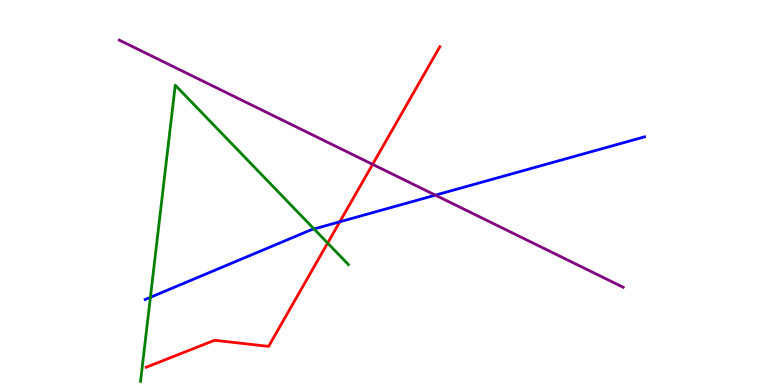[{'lines': ['blue', 'red'], 'intersections': [{'x': 4.38, 'y': 4.24}]}, {'lines': ['green', 'red'], 'intersections': [{'x': 4.23, 'y': 3.69}]}, {'lines': ['purple', 'red'], 'intersections': [{'x': 4.81, 'y': 5.73}]}, {'lines': ['blue', 'green'], 'intersections': [{'x': 1.94, 'y': 2.28}, {'x': 4.05, 'y': 4.05}]}, {'lines': ['blue', 'purple'], 'intersections': [{'x': 5.62, 'y': 4.93}]}, {'lines': ['green', 'purple'], 'intersections': []}]